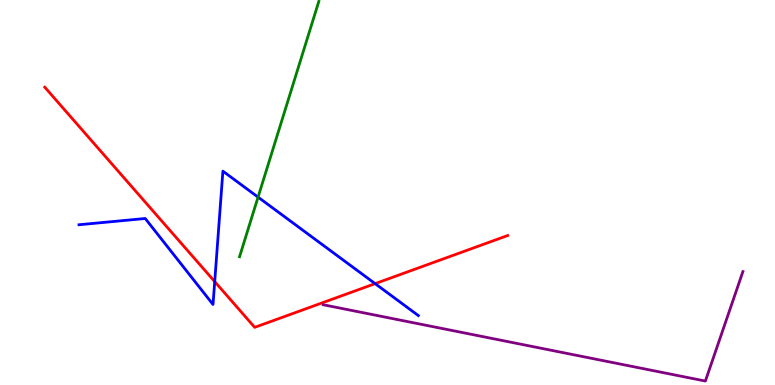[{'lines': ['blue', 'red'], 'intersections': [{'x': 2.77, 'y': 2.69}, {'x': 4.84, 'y': 2.63}]}, {'lines': ['green', 'red'], 'intersections': []}, {'lines': ['purple', 'red'], 'intersections': []}, {'lines': ['blue', 'green'], 'intersections': [{'x': 3.33, 'y': 4.88}]}, {'lines': ['blue', 'purple'], 'intersections': []}, {'lines': ['green', 'purple'], 'intersections': []}]